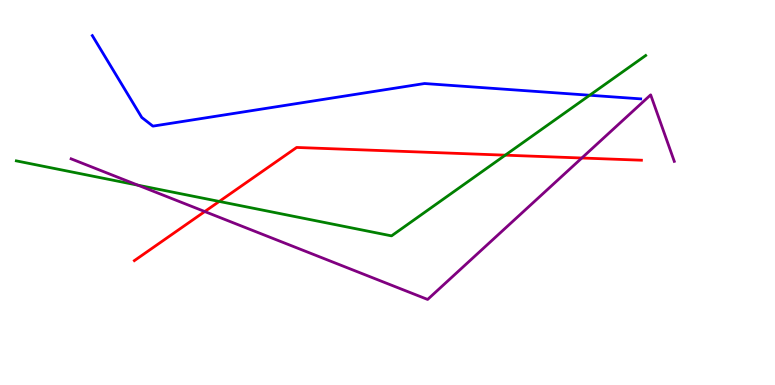[{'lines': ['blue', 'red'], 'intersections': []}, {'lines': ['green', 'red'], 'intersections': [{'x': 2.83, 'y': 4.77}, {'x': 6.52, 'y': 5.97}]}, {'lines': ['purple', 'red'], 'intersections': [{'x': 2.64, 'y': 4.51}, {'x': 7.51, 'y': 5.9}]}, {'lines': ['blue', 'green'], 'intersections': [{'x': 7.61, 'y': 7.53}]}, {'lines': ['blue', 'purple'], 'intersections': []}, {'lines': ['green', 'purple'], 'intersections': [{'x': 1.78, 'y': 5.19}]}]